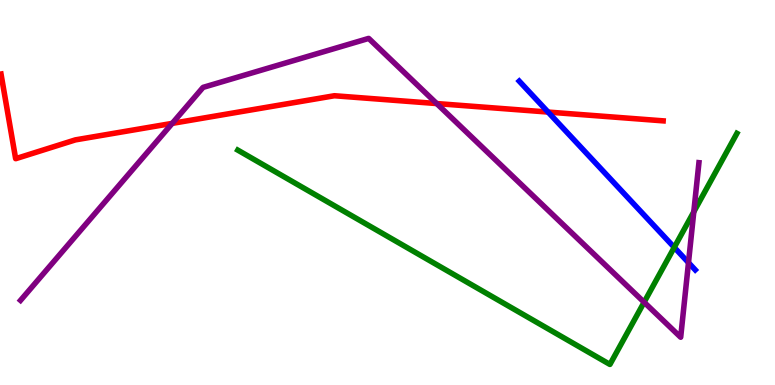[{'lines': ['blue', 'red'], 'intersections': [{'x': 7.07, 'y': 7.09}]}, {'lines': ['green', 'red'], 'intersections': []}, {'lines': ['purple', 'red'], 'intersections': [{'x': 2.22, 'y': 6.8}, {'x': 5.63, 'y': 7.31}]}, {'lines': ['blue', 'green'], 'intersections': [{'x': 8.7, 'y': 3.57}]}, {'lines': ['blue', 'purple'], 'intersections': [{'x': 8.88, 'y': 3.18}]}, {'lines': ['green', 'purple'], 'intersections': [{'x': 8.31, 'y': 2.15}, {'x': 8.95, 'y': 4.5}]}]